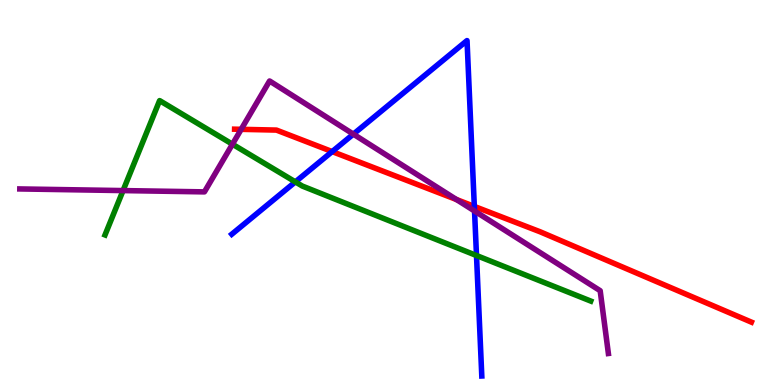[{'lines': ['blue', 'red'], 'intersections': [{'x': 4.29, 'y': 6.06}, {'x': 6.12, 'y': 4.64}]}, {'lines': ['green', 'red'], 'intersections': []}, {'lines': ['purple', 'red'], 'intersections': [{'x': 3.11, 'y': 6.64}, {'x': 5.89, 'y': 4.82}]}, {'lines': ['blue', 'green'], 'intersections': [{'x': 3.81, 'y': 5.28}, {'x': 6.15, 'y': 3.36}]}, {'lines': ['blue', 'purple'], 'intersections': [{'x': 4.56, 'y': 6.52}, {'x': 6.12, 'y': 4.52}]}, {'lines': ['green', 'purple'], 'intersections': [{'x': 1.59, 'y': 5.05}, {'x': 3.0, 'y': 6.25}]}]